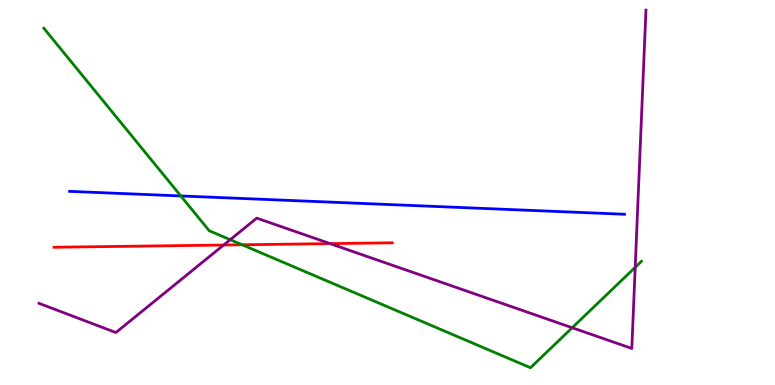[{'lines': ['blue', 'red'], 'intersections': []}, {'lines': ['green', 'red'], 'intersections': [{'x': 3.12, 'y': 3.64}]}, {'lines': ['purple', 'red'], 'intersections': [{'x': 2.89, 'y': 3.64}, {'x': 4.26, 'y': 3.67}]}, {'lines': ['blue', 'green'], 'intersections': [{'x': 2.33, 'y': 4.91}]}, {'lines': ['blue', 'purple'], 'intersections': []}, {'lines': ['green', 'purple'], 'intersections': [{'x': 2.97, 'y': 3.77}, {'x': 7.38, 'y': 1.49}, {'x': 8.2, 'y': 3.06}]}]